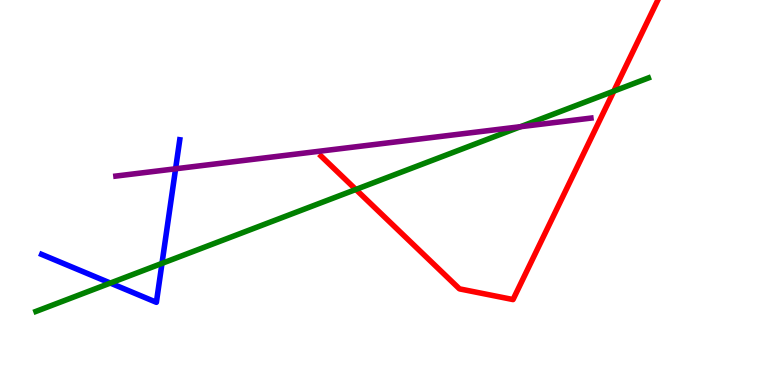[{'lines': ['blue', 'red'], 'intersections': []}, {'lines': ['green', 'red'], 'intersections': [{'x': 4.59, 'y': 5.08}, {'x': 7.92, 'y': 7.63}]}, {'lines': ['purple', 'red'], 'intersections': []}, {'lines': ['blue', 'green'], 'intersections': [{'x': 1.42, 'y': 2.65}, {'x': 2.09, 'y': 3.16}]}, {'lines': ['blue', 'purple'], 'intersections': [{'x': 2.27, 'y': 5.62}]}, {'lines': ['green', 'purple'], 'intersections': [{'x': 6.72, 'y': 6.71}]}]